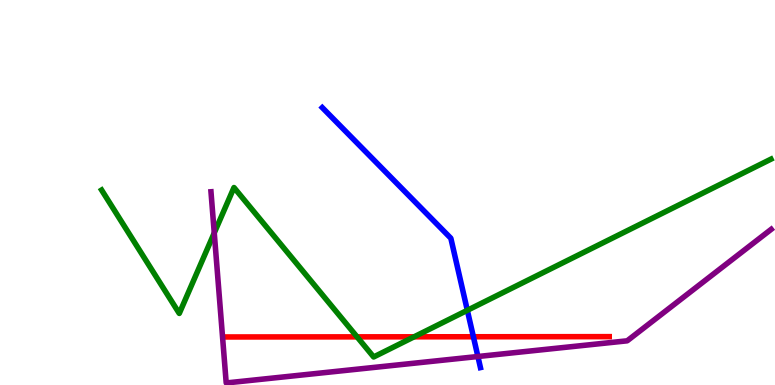[{'lines': ['blue', 'red'], 'intersections': [{'x': 6.11, 'y': 1.25}]}, {'lines': ['green', 'red'], 'intersections': [{'x': 4.61, 'y': 1.25}, {'x': 5.34, 'y': 1.25}]}, {'lines': ['purple', 'red'], 'intersections': []}, {'lines': ['blue', 'green'], 'intersections': [{'x': 6.03, 'y': 1.94}]}, {'lines': ['blue', 'purple'], 'intersections': [{'x': 6.17, 'y': 0.74}]}, {'lines': ['green', 'purple'], 'intersections': [{'x': 2.76, 'y': 3.95}]}]